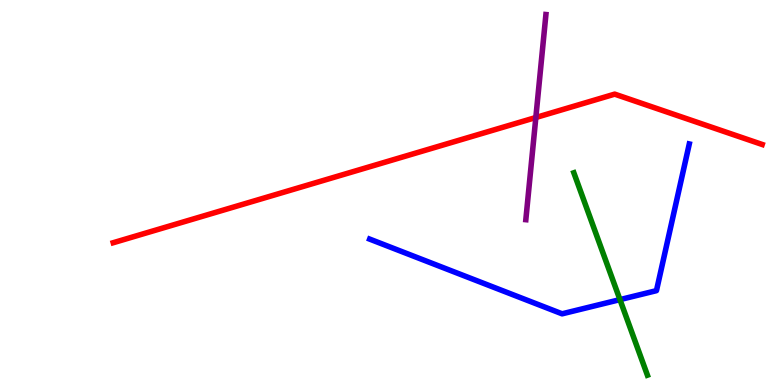[{'lines': ['blue', 'red'], 'intersections': []}, {'lines': ['green', 'red'], 'intersections': []}, {'lines': ['purple', 'red'], 'intersections': [{'x': 6.91, 'y': 6.95}]}, {'lines': ['blue', 'green'], 'intersections': [{'x': 8.0, 'y': 2.22}]}, {'lines': ['blue', 'purple'], 'intersections': []}, {'lines': ['green', 'purple'], 'intersections': []}]